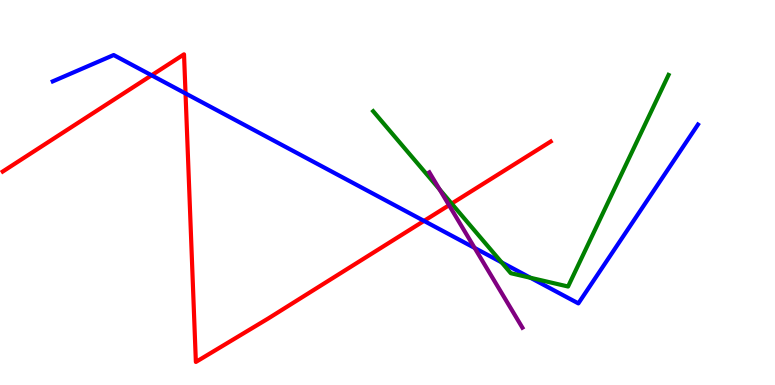[{'lines': ['blue', 'red'], 'intersections': [{'x': 1.96, 'y': 8.04}, {'x': 2.39, 'y': 7.57}, {'x': 5.47, 'y': 4.26}]}, {'lines': ['green', 'red'], 'intersections': [{'x': 5.83, 'y': 4.71}]}, {'lines': ['purple', 'red'], 'intersections': [{'x': 5.79, 'y': 4.67}]}, {'lines': ['blue', 'green'], 'intersections': [{'x': 6.47, 'y': 3.19}, {'x': 6.84, 'y': 2.79}]}, {'lines': ['blue', 'purple'], 'intersections': [{'x': 6.12, 'y': 3.56}]}, {'lines': ['green', 'purple'], 'intersections': [{'x': 5.67, 'y': 5.08}]}]